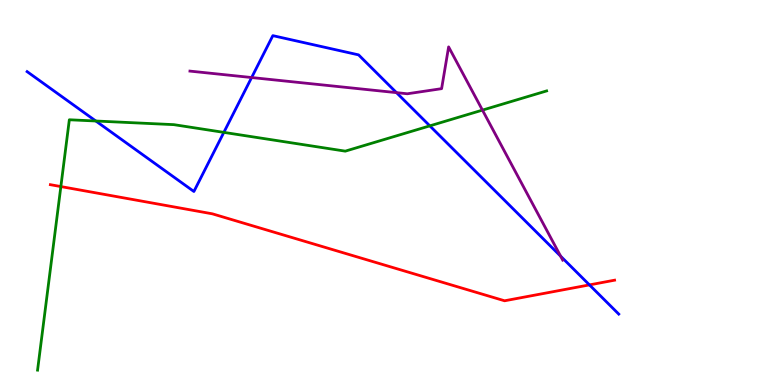[{'lines': ['blue', 'red'], 'intersections': [{'x': 7.61, 'y': 2.6}]}, {'lines': ['green', 'red'], 'intersections': [{'x': 0.785, 'y': 5.15}]}, {'lines': ['purple', 'red'], 'intersections': []}, {'lines': ['blue', 'green'], 'intersections': [{'x': 1.24, 'y': 6.86}, {'x': 2.89, 'y': 6.56}, {'x': 5.55, 'y': 6.73}]}, {'lines': ['blue', 'purple'], 'intersections': [{'x': 3.25, 'y': 7.99}, {'x': 5.12, 'y': 7.59}, {'x': 7.23, 'y': 3.35}]}, {'lines': ['green', 'purple'], 'intersections': [{'x': 6.23, 'y': 7.14}]}]